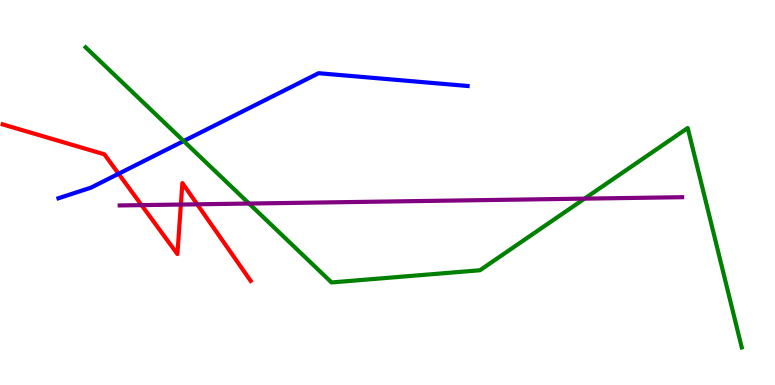[{'lines': ['blue', 'red'], 'intersections': [{'x': 1.53, 'y': 5.49}]}, {'lines': ['green', 'red'], 'intersections': []}, {'lines': ['purple', 'red'], 'intersections': [{'x': 1.83, 'y': 4.67}, {'x': 2.33, 'y': 4.69}, {'x': 2.54, 'y': 4.69}]}, {'lines': ['blue', 'green'], 'intersections': [{'x': 2.37, 'y': 6.34}]}, {'lines': ['blue', 'purple'], 'intersections': []}, {'lines': ['green', 'purple'], 'intersections': [{'x': 3.21, 'y': 4.71}, {'x': 7.54, 'y': 4.84}]}]